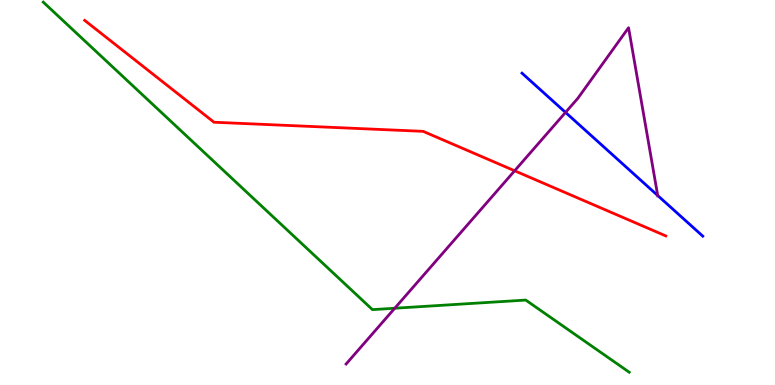[{'lines': ['blue', 'red'], 'intersections': []}, {'lines': ['green', 'red'], 'intersections': []}, {'lines': ['purple', 'red'], 'intersections': [{'x': 6.64, 'y': 5.56}]}, {'lines': ['blue', 'green'], 'intersections': []}, {'lines': ['blue', 'purple'], 'intersections': [{'x': 7.3, 'y': 7.08}, {'x': 8.49, 'y': 4.92}]}, {'lines': ['green', 'purple'], 'intersections': [{'x': 5.09, 'y': 1.99}]}]